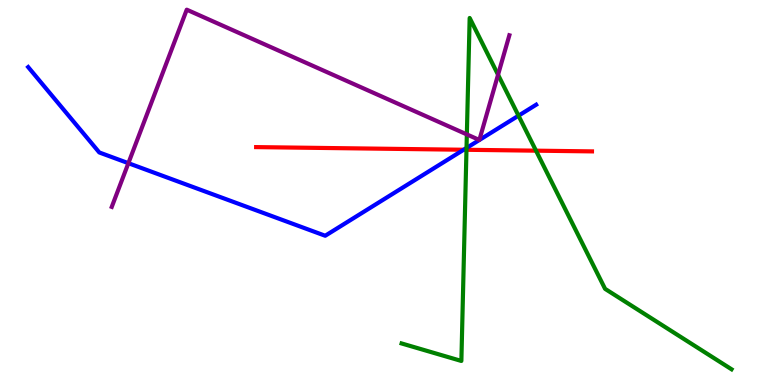[{'lines': ['blue', 'red'], 'intersections': [{'x': 5.98, 'y': 6.11}]}, {'lines': ['green', 'red'], 'intersections': [{'x': 6.02, 'y': 6.11}, {'x': 6.92, 'y': 6.09}]}, {'lines': ['purple', 'red'], 'intersections': []}, {'lines': ['blue', 'green'], 'intersections': [{'x': 6.02, 'y': 6.16}, {'x': 6.69, 'y': 7.0}]}, {'lines': ['blue', 'purple'], 'intersections': [{'x': 1.66, 'y': 5.76}]}, {'lines': ['green', 'purple'], 'intersections': [{'x': 6.02, 'y': 6.51}, {'x': 6.43, 'y': 8.06}]}]